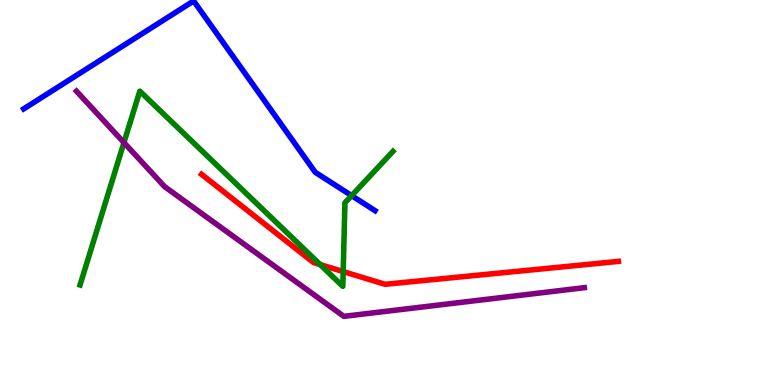[{'lines': ['blue', 'red'], 'intersections': []}, {'lines': ['green', 'red'], 'intersections': [{'x': 4.13, 'y': 3.13}, {'x': 4.43, 'y': 2.95}]}, {'lines': ['purple', 'red'], 'intersections': []}, {'lines': ['blue', 'green'], 'intersections': [{'x': 4.54, 'y': 4.92}]}, {'lines': ['blue', 'purple'], 'intersections': []}, {'lines': ['green', 'purple'], 'intersections': [{'x': 1.6, 'y': 6.3}]}]